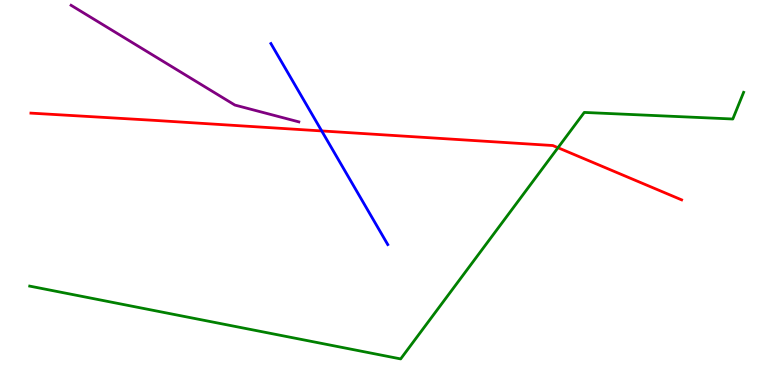[{'lines': ['blue', 'red'], 'intersections': [{'x': 4.15, 'y': 6.6}]}, {'lines': ['green', 'red'], 'intersections': [{'x': 7.2, 'y': 6.16}]}, {'lines': ['purple', 'red'], 'intersections': []}, {'lines': ['blue', 'green'], 'intersections': []}, {'lines': ['blue', 'purple'], 'intersections': []}, {'lines': ['green', 'purple'], 'intersections': []}]